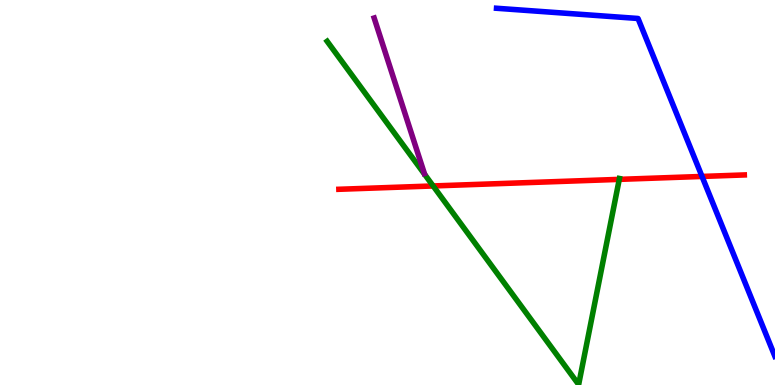[{'lines': ['blue', 'red'], 'intersections': [{'x': 9.06, 'y': 5.42}]}, {'lines': ['green', 'red'], 'intersections': [{'x': 5.59, 'y': 5.17}, {'x': 7.99, 'y': 5.34}]}, {'lines': ['purple', 'red'], 'intersections': []}, {'lines': ['blue', 'green'], 'intersections': []}, {'lines': ['blue', 'purple'], 'intersections': []}, {'lines': ['green', 'purple'], 'intersections': []}]